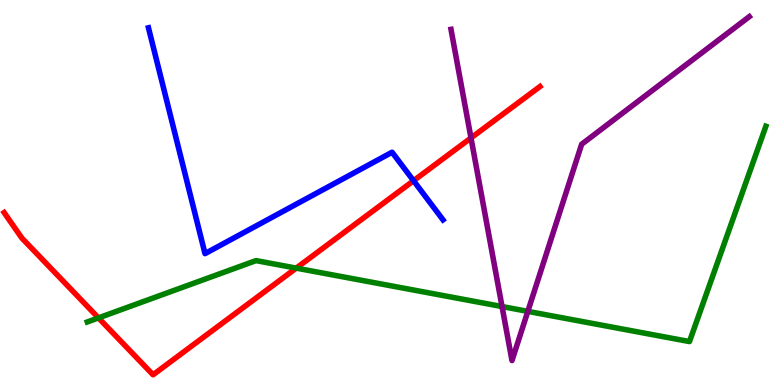[{'lines': ['blue', 'red'], 'intersections': [{'x': 5.34, 'y': 5.31}]}, {'lines': ['green', 'red'], 'intersections': [{'x': 1.27, 'y': 1.74}, {'x': 3.82, 'y': 3.04}]}, {'lines': ['purple', 'red'], 'intersections': [{'x': 6.08, 'y': 6.42}]}, {'lines': ['blue', 'green'], 'intersections': []}, {'lines': ['blue', 'purple'], 'intersections': []}, {'lines': ['green', 'purple'], 'intersections': [{'x': 6.48, 'y': 2.04}, {'x': 6.81, 'y': 1.91}]}]